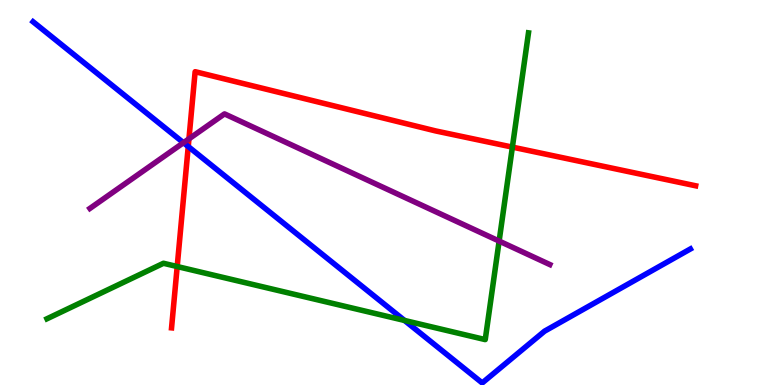[{'lines': ['blue', 'red'], 'intersections': [{'x': 2.43, 'y': 6.19}]}, {'lines': ['green', 'red'], 'intersections': [{'x': 2.29, 'y': 3.08}, {'x': 6.61, 'y': 6.18}]}, {'lines': ['purple', 'red'], 'intersections': [{'x': 2.44, 'y': 6.39}]}, {'lines': ['blue', 'green'], 'intersections': [{'x': 5.22, 'y': 1.68}]}, {'lines': ['blue', 'purple'], 'intersections': [{'x': 2.37, 'y': 6.29}]}, {'lines': ['green', 'purple'], 'intersections': [{'x': 6.44, 'y': 3.74}]}]